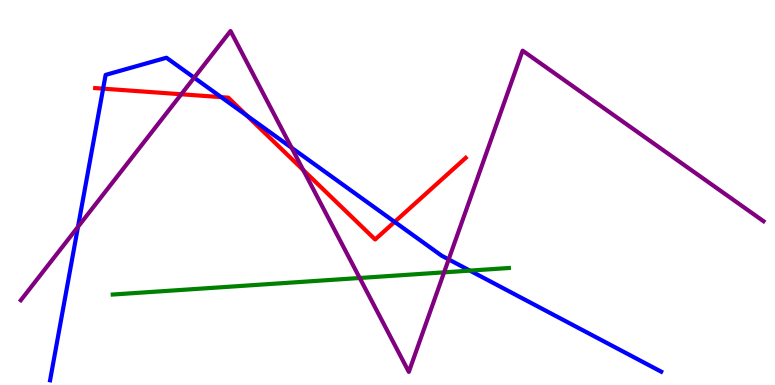[{'lines': ['blue', 'red'], 'intersections': [{'x': 1.33, 'y': 7.7}, {'x': 2.85, 'y': 7.48}, {'x': 3.18, 'y': 7.0}, {'x': 5.09, 'y': 4.24}]}, {'lines': ['green', 'red'], 'intersections': []}, {'lines': ['purple', 'red'], 'intersections': [{'x': 2.34, 'y': 7.55}, {'x': 3.91, 'y': 5.58}]}, {'lines': ['blue', 'green'], 'intersections': [{'x': 6.06, 'y': 2.97}]}, {'lines': ['blue', 'purple'], 'intersections': [{'x': 1.01, 'y': 4.11}, {'x': 2.51, 'y': 7.98}, {'x': 3.76, 'y': 6.16}, {'x': 5.79, 'y': 3.26}]}, {'lines': ['green', 'purple'], 'intersections': [{'x': 4.64, 'y': 2.78}, {'x': 5.73, 'y': 2.93}]}]